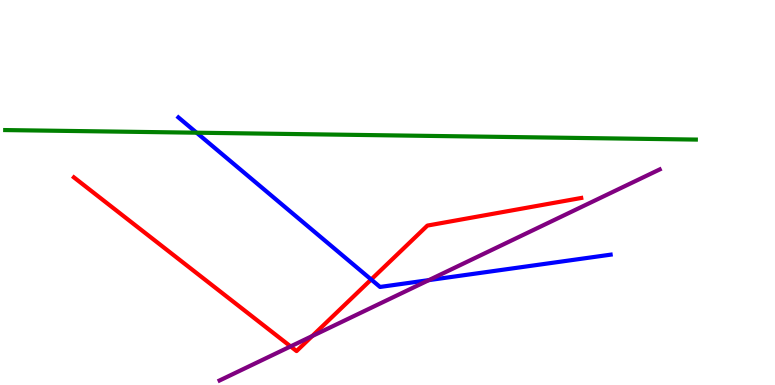[{'lines': ['blue', 'red'], 'intersections': [{'x': 4.79, 'y': 2.74}]}, {'lines': ['green', 'red'], 'intersections': []}, {'lines': ['purple', 'red'], 'intersections': [{'x': 3.75, 'y': 1.0}, {'x': 4.03, 'y': 1.27}]}, {'lines': ['blue', 'green'], 'intersections': [{'x': 2.54, 'y': 6.55}]}, {'lines': ['blue', 'purple'], 'intersections': [{'x': 5.53, 'y': 2.72}]}, {'lines': ['green', 'purple'], 'intersections': []}]